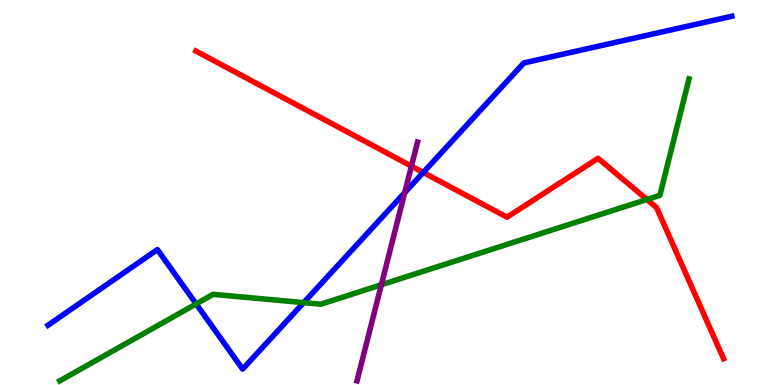[{'lines': ['blue', 'red'], 'intersections': [{'x': 5.46, 'y': 5.52}]}, {'lines': ['green', 'red'], 'intersections': [{'x': 8.35, 'y': 4.82}]}, {'lines': ['purple', 'red'], 'intersections': [{'x': 5.31, 'y': 5.68}]}, {'lines': ['blue', 'green'], 'intersections': [{'x': 2.53, 'y': 2.11}, {'x': 3.92, 'y': 2.14}]}, {'lines': ['blue', 'purple'], 'intersections': [{'x': 5.22, 'y': 5.0}]}, {'lines': ['green', 'purple'], 'intersections': [{'x': 4.92, 'y': 2.6}]}]